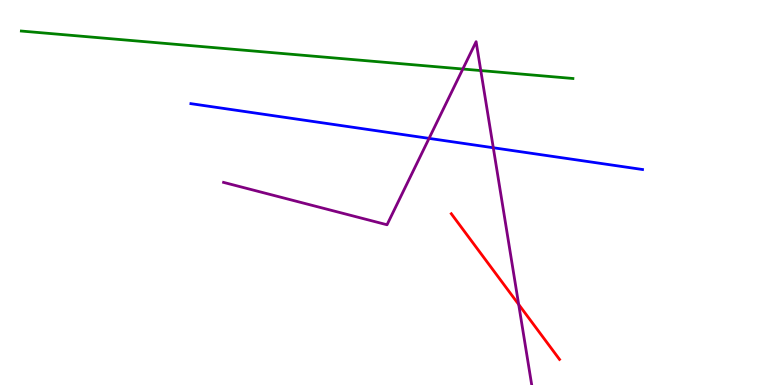[{'lines': ['blue', 'red'], 'intersections': []}, {'lines': ['green', 'red'], 'intersections': []}, {'lines': ['purple', 'red'], 'intersections': [{'x': 6.69, 'y': 2.09}]}, {'lines': ['blue', 'green'], 'intersections': []}, {'lines': ['blue', 'purple'], 'intersections': [{'x': 5.54, 'y': 6.41}, {'x': 6.37, 'y': 6.16}]}, {'lines': ['green', 'purple'], 'intersections': [{'x': 5.97, 'y': 8.21}, {'x': 6.2, 'y': 8.17}]}]